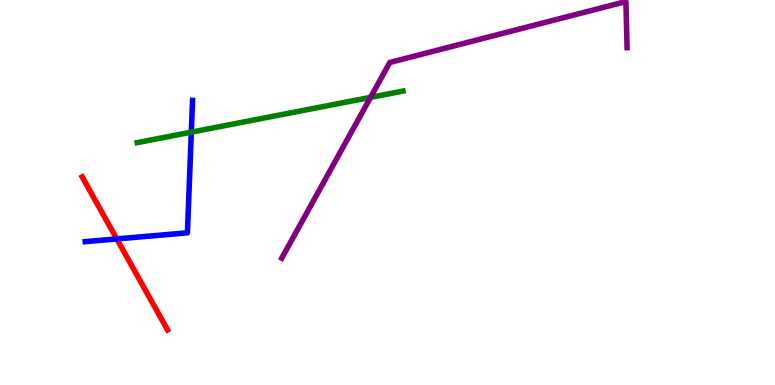[{'lines': ['blue', 'red'], 'intersections': [{'x': 1.51, 'y': 3.79}]}, {'lines': ['green', 'red'], 'intersections': []}, {'lines': ['purple', 'red'], 'intersections': []}, {'lines': ['blue', 'green'], 'intersections': [{'x': 2.47, 'y': 6.57}]}, {'lines': ['blue', 'purple'], 'intersections': []}, {'lines': ['green', 'purple'], 'intersections': [{'x': 4.78, 'y': 7.47}]}]